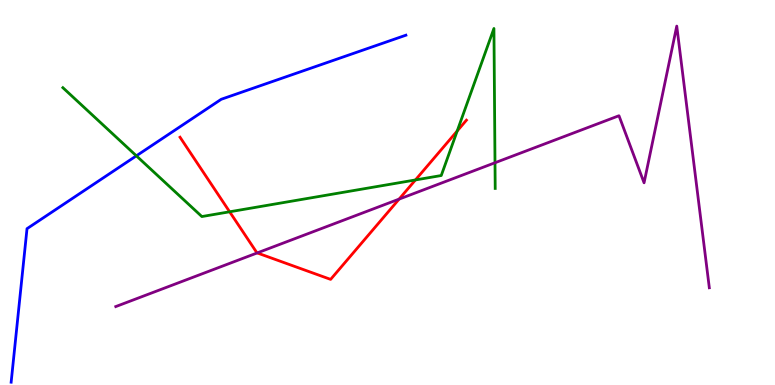[{'lines': ['blue', 'red'], 'intersections': []}, {'lines': ['green', 'red'], 'intersections': [{'x': 2.96, 'y': 4.5}, {'x': 5.36, 'y': 5.33}, {'x': 5.9, 'y': 6.6}]}, {'lines': ['purple', 'red'], 'intersections': [{'x': 3.32, 'y': 3.43}, {'x': 5.15, 'y': 4.83}]}, {'lines': ['blue', 'green'], 'intersections': [{'x': 1.76, 'y': 5.95}]}, {'lines': ['blue', 'purple'], 'intersections': []}, {'lines': ['green', 'purple'], 'intersections': [{'x': 6.39, 'y': 5.77}]}]